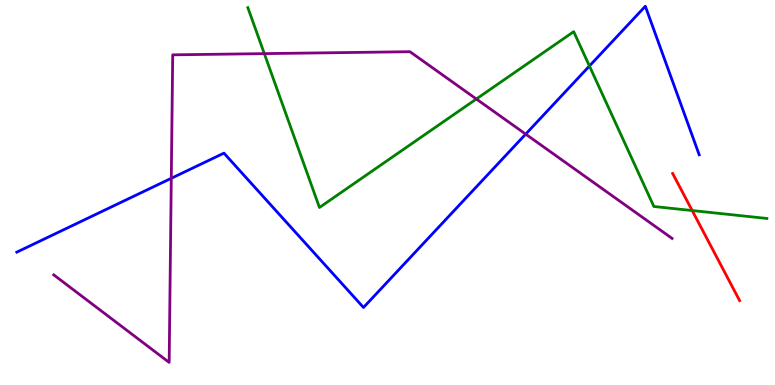[{'lines': ['blue', 'red'], 'intersections': []}, {'lines': ['green', 'red'], 'intersections': [{'x': 8.93, 'y': 4.53}]}, {'lines': ['purple', 'red'], 'intersections': []}, {'lines': ['blue', 'green'], 'intersections': [{'x': 7.61, 'y': 8.29}]}, {'lines': ['blue', 'purple'], 'intersections': [{'x': 2.21, 'y': 5.37}, {'x': 6.78, 'y': 6.52}]}, {'lines': ['green', 'purple'], 'intersections': [{'x': 3.41, 'y': 8.61}, {'x': 6.15, 'y': 7.43}]}]